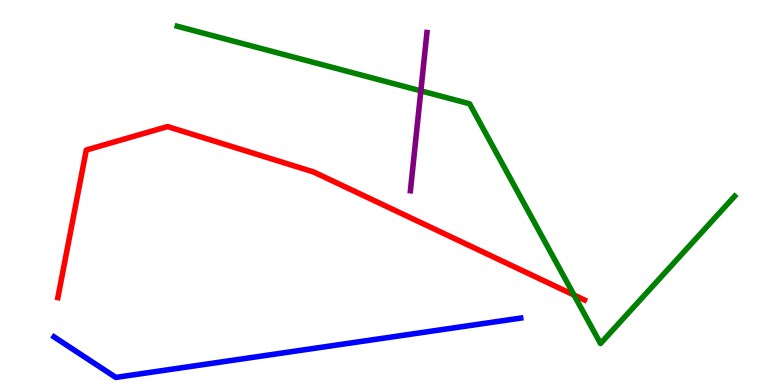[{'lines': ['blue', 'red'], 'intersections': []}, {'lines': ['green', 'red'], 'intersections': [{'x': 7.41, 'y': 2.34}]}, {'lines': ['purple', 'red'], 'intersections': []}, {'lines': ['blue', 'green'], 'intersections': []}, {'lines': ['blue', 'purple'], 'intersections': []}, {'lines': ['green', 'purple'], 'intersections': [{'x': 5.43, 'y': 7.64}]}]